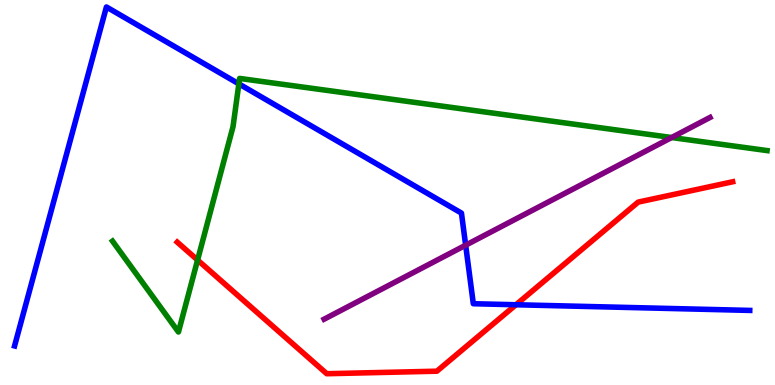[{'lines': ['blue', 'red'], 'intersections': [{'x': 6.66, 'y': 2.08}]}, {'lines': ['green', 'red'], 'intersections': [{'x': 2.55, 'y': 3.25}]}, {'lines': ['purple', 'red'], 'intersections': []}, {'lines': ['blue', 'green'], 'intersections': [{'x': 3.08, 'y': 7.82}]}, {'lines': ['blue', 'purple'], 'intersections': [{'x': 6.01, 'y': 3.63}]}, {'lines': ['green', 'purple'], 'intersections': [{'x': 8.67, 'y': 6.43}]}]